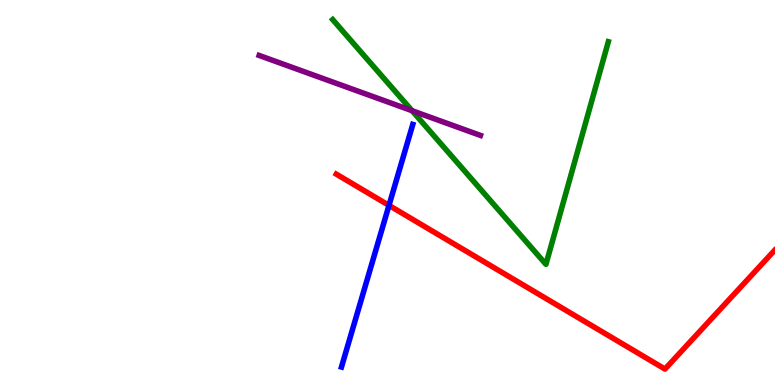[{'lines': ['blue', 'red'], 'intersections': [{'x': 5.02, 'y': 4.67}]}, {'lines': ['green', 'red'], 'intersections': []}, {'lines': ['purple', 'red'], 'intersections': []}, {'lines': ['blue', 'green'], 'intersections': []}, {'lines': ['blue', 'purple'], 'intersections': []}, {'lines': ['green', 'purple'], 'intersections': [{'x': 5.32, 'y': 7.12}]}]